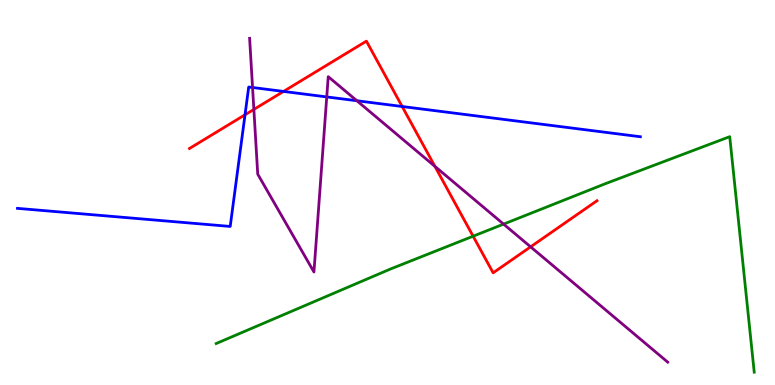[{'lines': ['blue', 'red'], 'intersections': [{'x': 3.16, 'y': 7.02}, {'x': 3.66, 'y': 7.63}, {'x': 5.19, 'y': 7.23}]}, {'lines': ['green', 'red'], 'intersections': [{'x': 6.1, 'y': 3.86}]}, {'lines': ['purple', 'red'], 'intersections': [{'x': 3.28, 'y': 7.16}, {'x': 5.61, 'y': 5.68}, {'x': 6.85, 'y': 3.59}]}, {'lines': ['blue', 'green'], 'intersections': []}, {'lines': ['blue', 'purple'], 'intersections': [{'x': 3.26, 'y': 7.73}, {'x': 4.22, 'y': 7.48}, {'x': 4.6, 'y': 7.38}]}, {'lines': ['green', 'purple'], 'intersections': [{'x': 6.5, 'y': 4.18}]}]